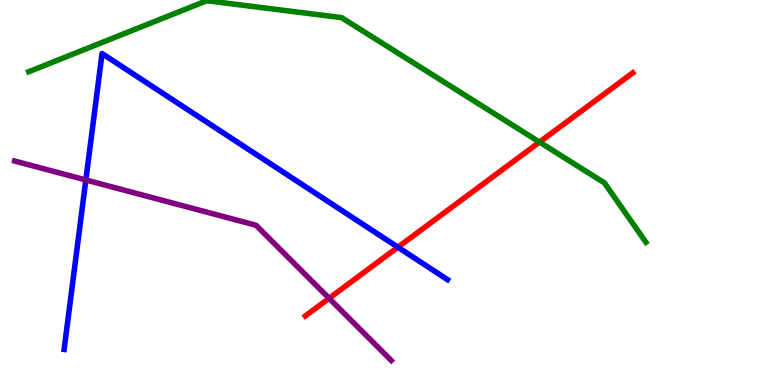[{'lines': ['blue', 'red'], 'intersections': [{'x': 5.13, 'y': 3.58}]}, {'lines': ['green', 'red'], 'intersections': [{'x': 6.96, 'y': 6.31}]}, {'lines': ['purple', 'red'], 'intersections': [{'x': 4.25, 'y': 2.25}]}, {'lines': ['blue', 'green'], 'intersections': []}, {'lines': ['blue', 'purple'], 'intersections': [{'x': 1.11, 'y': 5.33}]}, {'lines': ['green', 'purple'], 'intersections': []}]